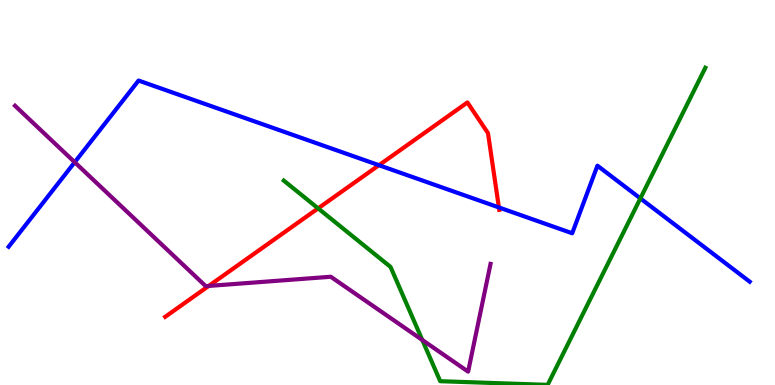[{'lines': ['blue', 'red'], 'intersections': [{'x': 4.89, 'y': 5.71}, {'x': 6.44, 'y': 4.61}]}, {'lines': ['green', 'red'], 'intersections': [{'x': 4.1, 'y': 4.59}]}, {'lines': ['purple', 'red'], 'intersections': [{'x': 2.69, 'y': 2.57}]}, {'lines': ['blue', 'green'], 'intersections': [{'x': 8.26, 'y': 4.85}]}, {'lines': ['blue', 'purple'], 'intersections': [{'x': 0.964, 'y': 5.79}]}, {'lines': ['green', 'purple'], 'intersections': [{'x': 5.45, 'y': 1.17}]}]